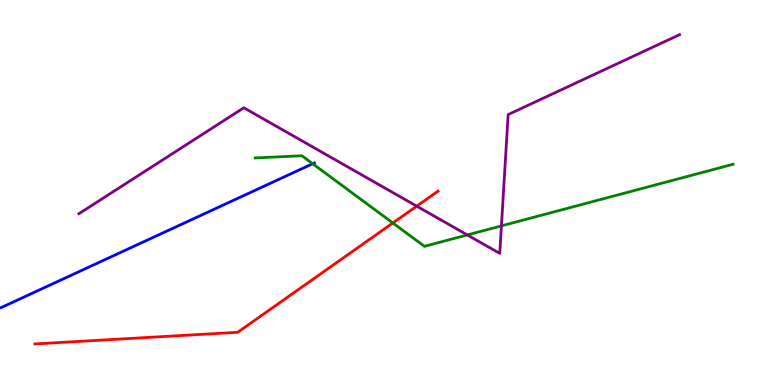[{'lines': ['blue', 'red'], 'intersections': []}, {'lines': ['green', 'red'], 'intersections': [{'x': 5.07, 'y': 4.21}]}, {'lines': ['purple', 'red'], 'intersections': [{'x': 5.38, 'y': 4.65}]}, {'lines': ['blue', 'green'], 'intersections': [{'x': 4.03, 'y': 5.75}]}, {'lines': ['blue', 'purple'], 'intersections': []}, {'lines': ['green', 'purple'], 'intersections': [{'x': 6.03, 'y': 3.9}, {'x': 6.47, 'y': 4.13}]}]